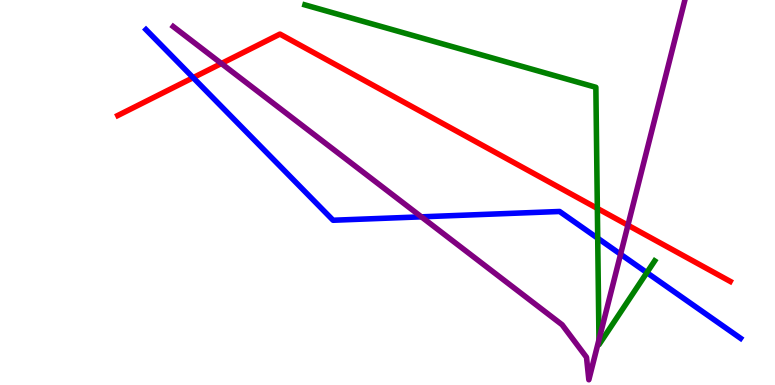[{'lines': ['blue', 'red'], 'intersections': [{'x': 2.49, 'y': 7.98}]}, {'lines': ['green', 'red'], 'intersections': [{'x': 7.71, 'y': 4.59}]}, {'lines': ['purple', 'red'], 'intersections': [{'x': 2.86, 'y': 8.35}, {'x': 8.1, 'y': 4.15}]}, {'lines': ['blue', 'green'], 'intersections': [{'x': 7.71, 'y': 3.81}, {'x': 8.35, 'y': 2.92}]}, {'lines': ['blue', 'purple'], 'intersections': [{'x': 5.44, 'y': 4.37}, {'x': 8.01, 'y': 3.4}]}, {'lines': ['green', 'purple'], 'intersections': [{'x': 7.73, 'y': 1.17}]}]